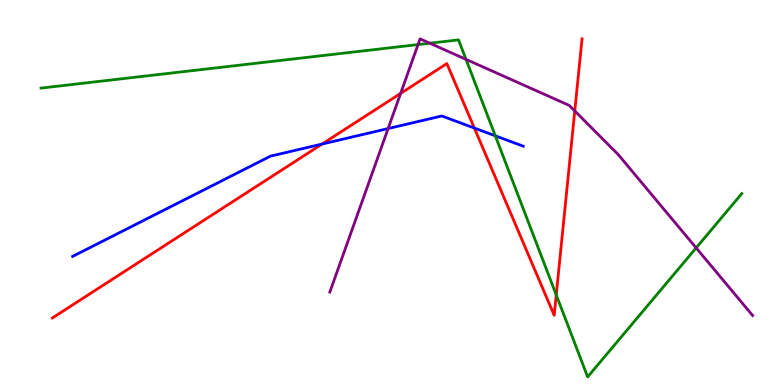[{'lines': ['blue', 'red'], 'intersections': [{'x': 4.16, 'y': 6.26}, {'x': 6.12, 'y': 6.67}]}, {'lines': ['green', 'red'], 'intersections': [{'x': 7.18, 'y': 2.34}]}, {'lines': ['purple', 'red'], 'intersections': [{'x': 5.17, 'y': 7.57}, {'x': 7.42, 'y': 7.12}]}, {'lines': ['blue', 'green'], 'intersections': [{'x': 6.39, 'y': 6.47}]}, {'lines': ['blue', 'purple'], 'intersections': [{'x': 5.01, 'y': 6.66}]}, {'lines': ['green', 'purple'], 'intersections': [{'x': 5.39, 'y': 8.84}, {'x': 5.55, 'y': 8.88}, {'x': 6.01, 'y': 8.46}, {'x': 8.98, 'y': 3.56}]}]